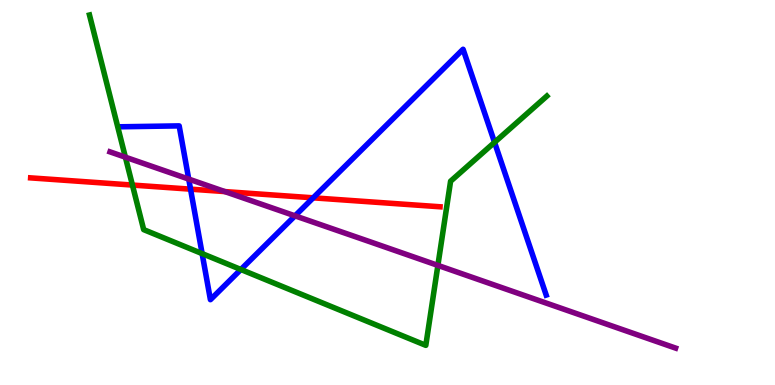[{'lines': ['blue', 'red'], 'intersections': [{'x': 2.46, 'y': 5.09}, {'x': 4.04, 'y': 4.86}]}, {'lines': ['green', 'red'], 'intersections': [{'x': 1.71, 'y': 5.19}]}, {'lines': ['purple', 'red'], 'intersections': [{'x': 2.9, 'y': 5.02}]}, {'lines': ['blue', 'green'], 'intersections': [{'x': 2.61, 'y': 3.41}, {'x': 3.11, 'y': 3.0}, {'x': 6.38, 'y': 6.3}]}, {'lines': ['blue', 'purple'], 'intersections': [{'x': 2.44, 'y': 5.35}, {'x': 3.81, 'y': 4.39}]}, {'lines': ['green', 'purple'], 'intersections': [{'x': 1.62, 'y': 5.92}, {'x': 5.65, 'y': 3.11}]}]